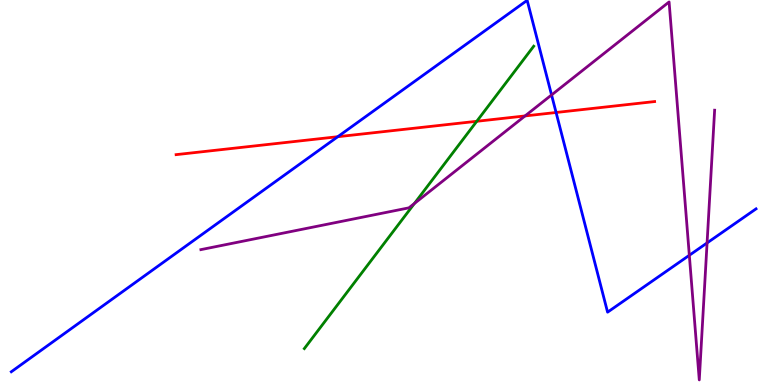[{'lines': ['blue', 'red'], 'intersections': [{'x': 4.36, 'y': 6.45}, {'x': 7.18, 'y': 7.08}]}, {'lines': ['green', 'red'], 'intersections': [{'x': 6.15, 'y': 6.85}]}, {'lines': ['purple', 'red'], 'intersections': [{'x': 6.77, 'y': 6.99}]}, {'lines': ['blue', 'green'], 'intersections': []}, {'lines': ['blue', 'purple'], 'intersections': [{'x': 7.12, 'y': 7.53}, {'x': 8.89, 'y': 3.37}, {'x': 9.12, 'y': 3.69}]}, {'lines': ['green', 'purple'], 'intersections': [{'x': 5.35, 'y': 4.71}]}]